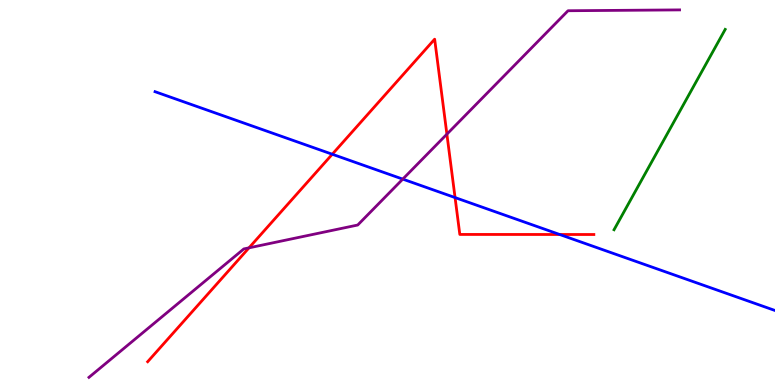[{'lines': ['blue', 'red'], 'intersections': [{'x': 4.29, 'y': 5.99}, {'x': 5.87, 'y': 4.87}, {'x': 7.22, 'y': 3.91}]}, {'lines': ['green', 'red'], 'intersections': []}, {'lines': ['purple', 'red'], 'intersections': [{'x': 3.21, 'y': 3.56}, {'x': 5.77, 'y': 6.52}]}, {'lines': ['blue', 'green'], 'intersections': []}, {'lines': ['blue', 'purple'], 'intersections': [{'x': 5.2, 'y': 5.35}]}, {'lines': ['green', 'purple'], 'intersections': []}]